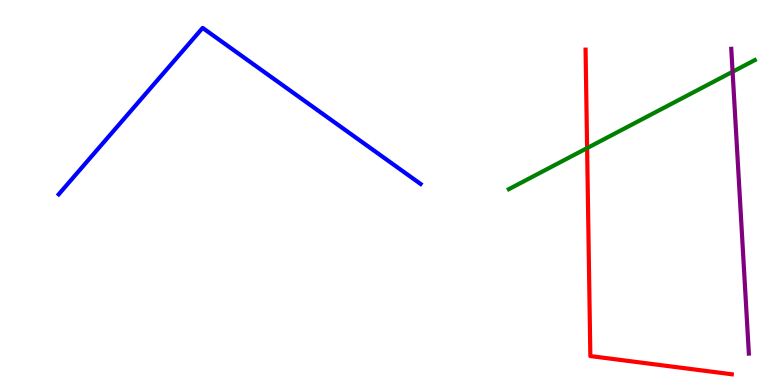[{'lines': ['blue', 'red'], 'intersections': []}, {'lines': ['green', 'red'], 'intersections': [{'x': 7.58, 'y': 6.15}]}, {'lines': ['purple', 'red'], 'intersections': []}, {'lines': ['blue', 'green'], 'intersections': []}, {'lines': ['blue', 'purple'], 'intersections': []}, {'lines': ['green', 'purple'], 'intersections': [{'x': 9.45, 'y': 8.14}]}]